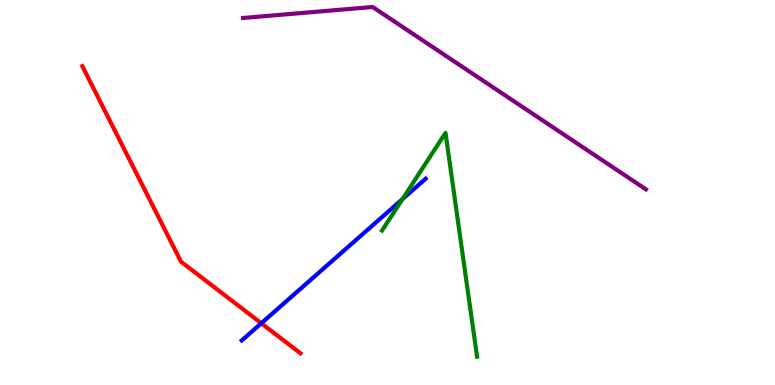[{'lines': ['blue', 'red'], 'intersections': [{'x': 3.37, 'y': 1.6}]}, {'lines': ['green', 'red'], 'intersections': []}, {'lines': ['purple', 'red'], 'intersections': []}, {'lines': ['blue', 'green'], 'intersections': [{'x': 5.19, 'y': 4.83}]}, {'lines': ['blue', 'purple'], 'intersections': []}, {'lines': ['green', 'purple'], 'intersections': []}]